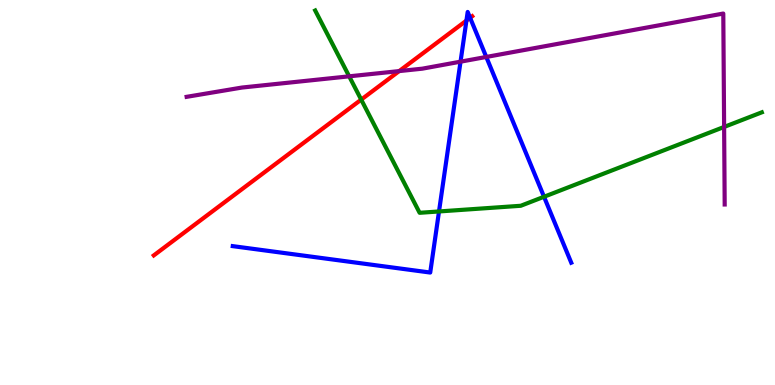[{'lines': ['blue', 'red'], 'intersections': [{'x': 6.02, 'y': 9.47}, {'x': 6.07, 'y': 9.54}]}, {'lines': ['green', 'red'], 'intersections': [{'x': 4.66, 'y': 7.41}]}, {'lines': ['purple', 'red'], 'intersections': [{'x': 5.15, 'y': 8.15}]}, {'lines': ['blue', 'green'], 'intersections': [{'x': 5.66, 'y': 4.51}, {'x': 7.02, 'y': 4.89}]}, {'lines': ['blue', 'purple'], 'intersections': [{'x': 5.94, 'y': 8.4}, {'x': 6.27, 'y': 8.52}]}, {'lines': ['green', 'purple'], 'intersections': [{'x': 4.51, 'y': 8.02}, {'x': 9.34, 'y': 6.7}]}]